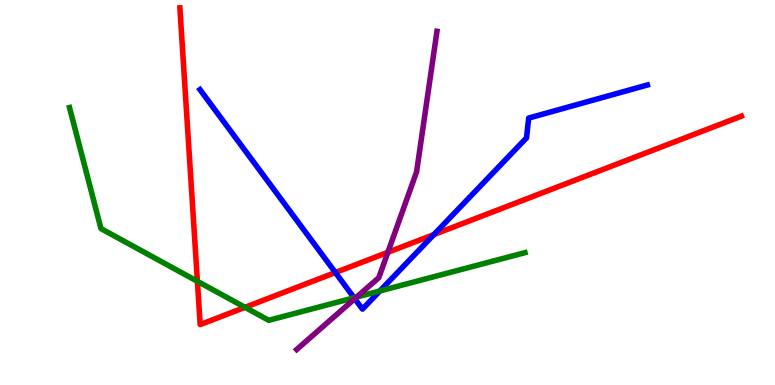[{'lines': ['blue', 'red'], 'intersections': [{'x': 4.33, 'y': 2.92}, {'x': 5.6, 'y': 3.91}]}, {'lines': ['green', 'red'], 'intersections': [{'x': 2.55, 'y': 2.69}, {'x': 3.16, 'y': 2.02}]}, {'lines': ['purple', 'red'], 'intersections': [{'x': 5.0, 'y': 3.45}]}, {'lines': ['blue', 'green'], 'intersections': [{'x': 4.57, 'y': 2.27}, {'x': 4.9, 'y': 2.44}]}, {'lines': ['blue', 'purple'], 'intersections': [{'x': 4.58, 'y': 2.24}]}, {'lines': ['green', 'purple'], 'intersections': [{'x': 4.6, 'y': 2.28}]}]